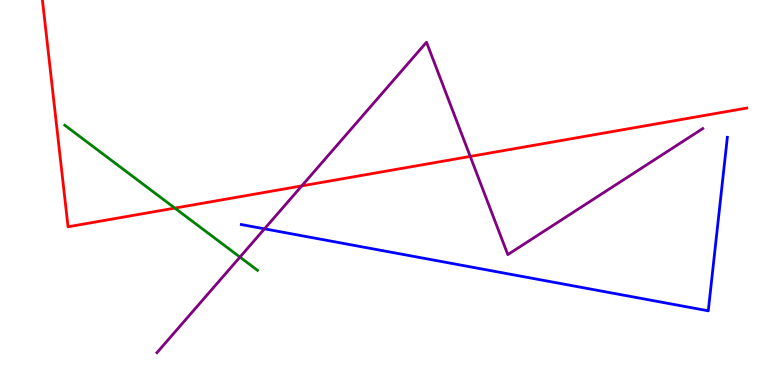[{'lines': ['blue', 'red'], 'intersections': []}, {'lines': ['green', 'red'], 'intersections': [{'x': 2.26, 'y': 4.6}]}, {'lines': ['purple', 'red'], 'intersections': [{'x': 3.89, 'y': 5.17}, {'x': 6.07, 'y': 5.94}]}, {'lines': ['blue', 'green'], 'intersections': []}, {'lines': ['blue', 'purple'], 'intersections': [{'x': 3.41, 'y': 4.06}]}, {'lines': ['green', 'purple'], 'intersections': [{'x': 3.1, 'y': 3.32}]}]